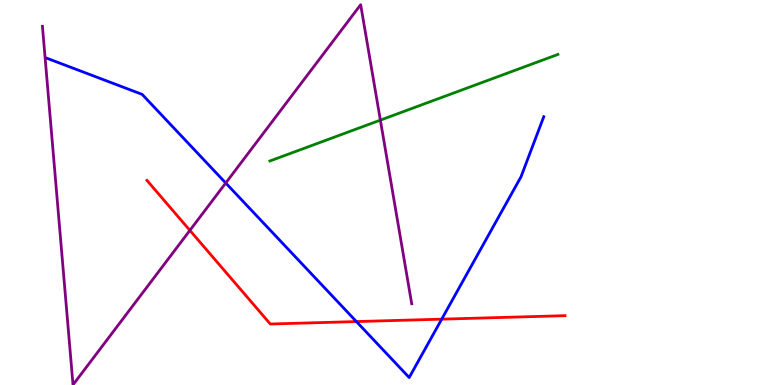[{'lines': ['blue', 'red'], 'intersections': [{'x': 4.6, 'y': 1.65}, {'x': 5.7, 'y': 1.71}]}, {'lines': ['green', 'red'], 'intersections': []}, {'lines': ['purple', 'red'], 'intersections': [{'x': 2.45, 'y': 4.02}]}, {'lines': ['blue', 'green'], 'intersections': []}, {'lines': ['blue', 'purple'], 'intersections': [{'x': 2.91, 'y': 5.25}]}, {'lines': ['green', 'purple'], 'intersections': [{'x': 4.91, 'y': 6.88}]}]